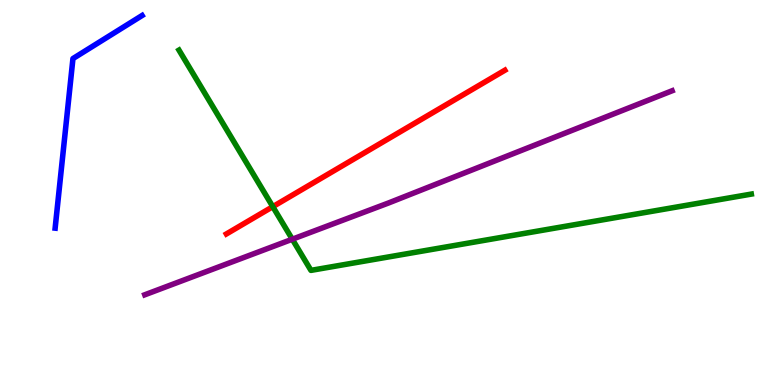[{'lines': ['blue', 'red'], 'intersections': []}, {'lines': ['green', 'red'], 'intersections': [{'x': 3.52, 'y': 4.63}]}, {'lines': ['purple', 'red'], 'intersections': []}, {'lines': ['blue', 'green'], 'intersections': []}, {'lines': ['blue', 'purple'], 'intersections': []}, {'lines': ['green', 'purple'], 'intersections': [{'x': 3.77, 'y': 3.79}]}]